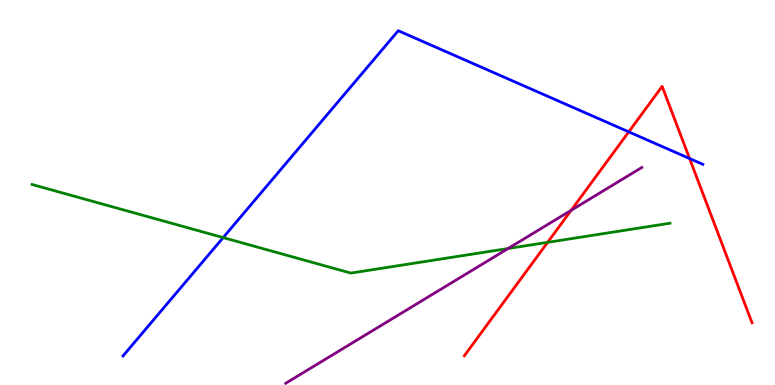[{'lines': ['blue', 'red'], 'intersections': [{'x': 8.11, 'y': 6.58}, {'x': 8.9, 'y': 5.88}]}, {'lines': ['green', 'red'], 'intersections': [{'x': 7.07, 'y': 3.71}]}, {'lines': ['purple', 'red'], 'intersections': [{'x': 7.37, 'y': 4.54}]}, {'lines': ['blue', 'green'], 'intersections': [{'x': 2.88, 'y': 3.83}]}, {'lines': ['blue', 'purple'], 'intersections': []}, {'lines': ['green', 'purple'], 'intersections': [{'x': 6.56, 'y': 3.54}]}]